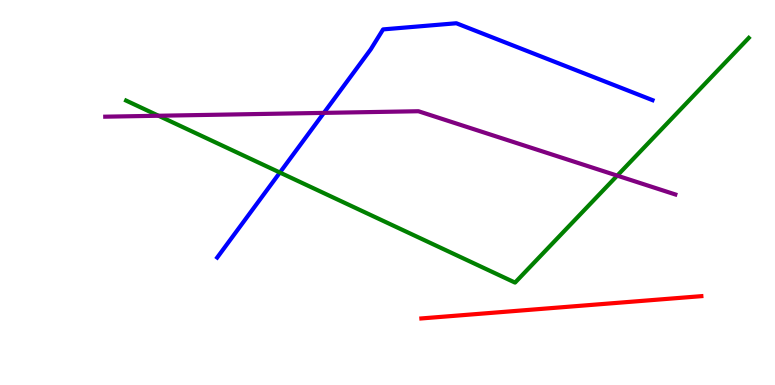[{'lines': ['blue', 'red'], 'intersections': []}, {'lines': ['green', 'red'], 'intersections': []}, {'lines': ['purple', 'red'], 'intersections': []}, {'lines': ['blue', 'green'], 'intersections': [{'x': 3.61, 'y': 5.52}]}, {'lines': ['blue', 'purple'], 'intersections': [{'x': 4.18, 'y': 7.07}]}, {'lines': ['green', 'purple'], 'intersections': [{'x': 2.05, 'y': 6.99}, {'x': 7.96, 'y': 5.44}]}]